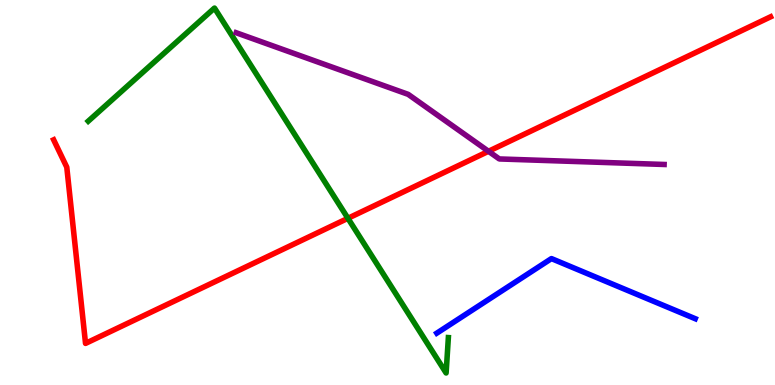[{'lines': ['blue', 'red'], 'intersections': []}, {'lines': ['green', 'red'], 'intersections': [{'x': 4.49, 'y': 4.33}]}, {'lines': ['purple', 'red'], 'intersections': [{'x': 6.3, 'y': 6.07}]}, {'lines': ['blue', 'green'], 'intersections': []}, {'lines': ['blue', 'purple'], 'intersections': []}, {'lines': ['green', 'purple'], 'intersections': []}]